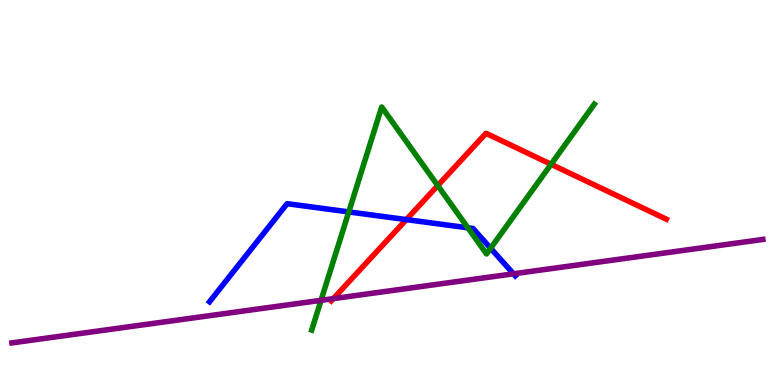[{'lines': ['blue', 'red'], 'intersections': [{'x': 5.24, 'y': 4.3}]}, {'lines': ['green', 'red'], 'intersections': [{'x': 5.65, 'y': 5.18}, {'x': 7.11, 'y': 5.73}]}, {'lines': ['purple', 'red'], 'intersections': [{'x': 4.3, 'y': 2.24}]}, {'lines': ['blue', 'green'], 'intersections': [{'x': 4.5, 'y': 4.5}, {'x': 6.04, 'y': 4.08}, {'x': 6.33, 'y': 3.55}]}, {'lines': ['blue', 'purple'], 'intersections': [{'x': 6.63, 'y': 2.89}]}, {'lines': ['green', 'purple'], 'intersections': [{'x': 4.14, 'y': 2.2}]}]